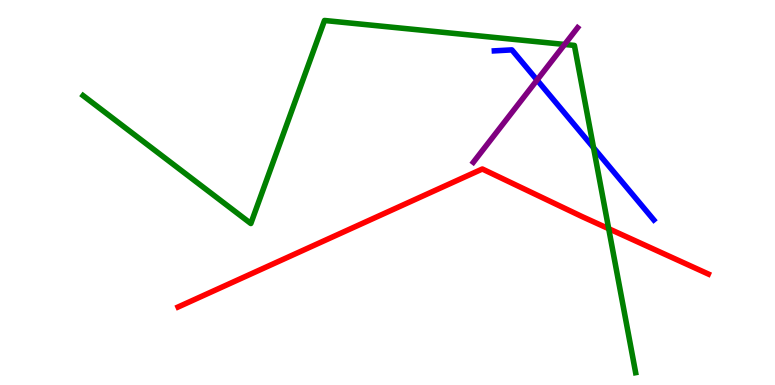[{'lines': ['blue', 'red'], 'intersections': []}, {'lines': ['green', 'red'], 'intersections': [{'x': 7.85, 'y': 4.06}]}, {'lines': ['purple', 'red'], 'intersections': []}, {'lines': ['blue', 'green'], 'intersections': [{'x': 7.66, 'y': 6.16}]}, {'lines': ['blue', 'purple'], 'intersections': [{'x': 6.93, 'y': 7.92}]}, {'lines': ['green', 'purple'], 'intersections': [{'x': 7.29, 'y': 8.85}]}]